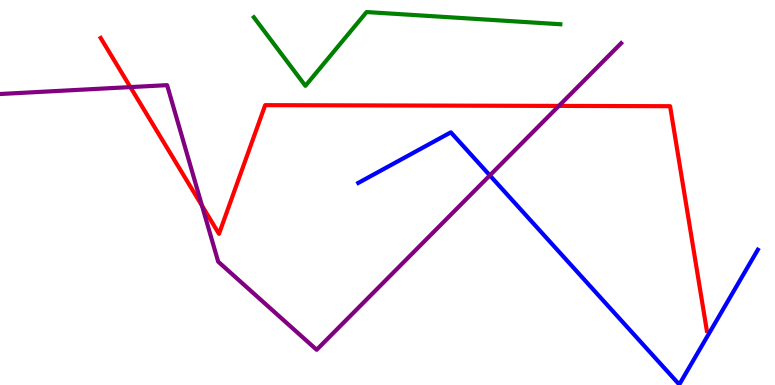[{'lines': ['blue', 'red'], 'intersections': []}, {'lines': ['green', 'red'], 'intersections': []}, {'lines': ['purple', 'red'], 'intersections': [{'x': 1.68, 'y': 7.74}, {'x': 2.61, 'y': 4.66}, {'x': 7.21, 'y': 7.25}]}, {'lines': ['blue', 'green'], 'intersections': []}, {'lines': ['blue', 'purple'], 'intersections': [{'x': 6.32, 'y': 5.44}]}, {'lines': ['green', 'purple'], 'intersections': []}]